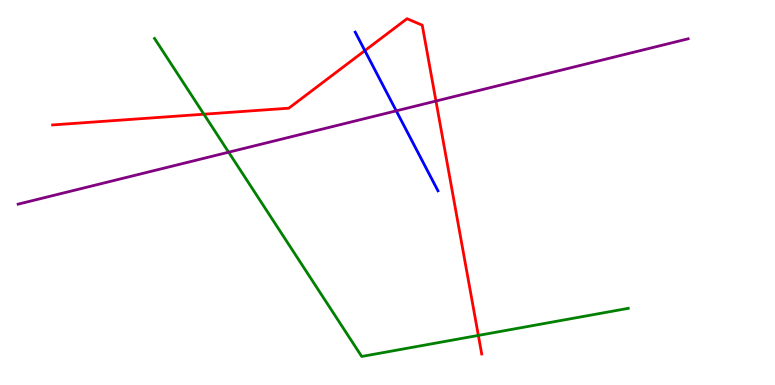[{'lines': ['blue', 'red'], 'intersections': [{'x': 4.71, 'y': 8.68}]}, {'lines': ['green', 'red'], 'intersections': [{'x': 2.63, 'y': 7.03}, {'x': 6.17, 'y': 1.29}]}, {'lines': ['purple', 'red'], 'intersections': [{'x': 5.63, 'y': 7.38}]}, {'lines': ['blue', 'green'], 'intersections': []}, {'lines': ['blue', 'purple'], 'intersections': [{'x': 5.11, 'y': 7.12}]}, {'lines': ['green', 'purple'], 'intersections': [{'x': 2.95, 'y': 6.05}]}]